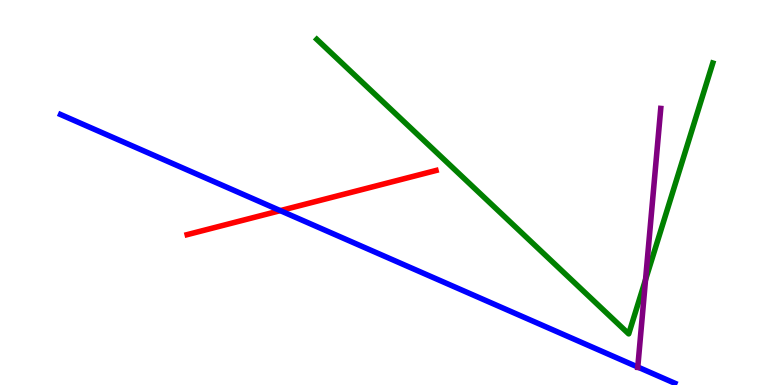[{'lines': ['blue', 'red'], 'intersections': [{'x': 3.62, 'y': 4.53}]}, {'lines': ['green', 'red'], 'intersections': []}, {'lines': ['purple', 'red'], 'intersections': []}, {'lines': ['blue', 'green'], 'intersections': []}, {'lines': ['blue', 'purple'], 'intersections': [{'x': 8.23, 'y': 0.467}]}, {'lines': ['green', 'purple'], 'intersections': [{'x': 8.33, 'y': 2.74}]}]